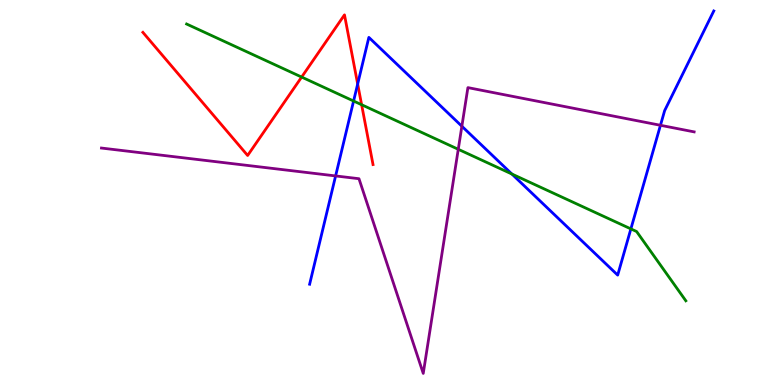[{'lines': ['blue', 'red'], 'intersections': [{'x': 4.62, 'y': 7.82}]}, {'lines': ['green', 'red'], 'intersections': [{'x': 3.89, 'y': 8.0}, {'x': 4.67, 'y': 7.28}]}, {'lines': ['purple', 'red'], 'intersections': []}, {'lines': ['blue', 'green'], 'intersections': [{'x': 4.56, 'y': 7.38}, {'x': 6.6, 'y': 5.48}, {'x': 8.14, 'y': 4.05}]}, {'lines': ['blue', 'purple'], 'intersections': [{'x': 4.33, 'y': 5.43}, {'x': 5.96, 'y': 6.72}, {'x': 8.52, 'y': 6.75}]}, {'lines': ['green', 'purple'], 'intersections': [{'x': 5.91, 'y': 6.12}]}]